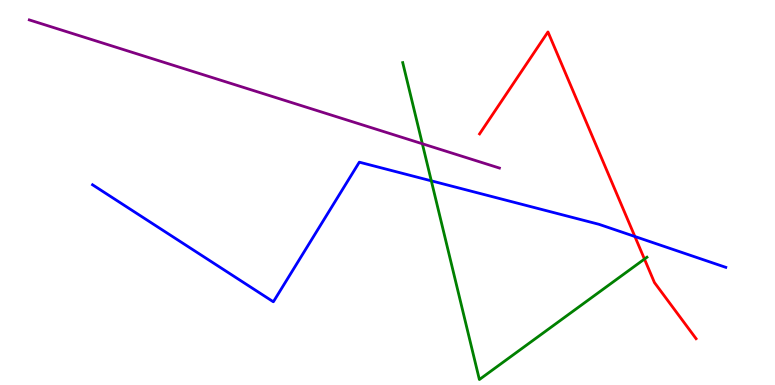[{'lines': ['blue', 'red'], 'intersections': [{'x': 8.19, 'y': 3.86}]}, {'lines': ['green', 'red'], 'intersections': [{'x': 8.32, 'y': 3.27}]}, {'lines': ['purple', 'red'], 'intersections': []}, {'lines': ['blue', 'green'], 'intersections': [{'x': 5.57, 'y': 5.3}]}, {'lines': ['blue', 'purple'], 'intersections': []}, {'lines': ['green', 'purple'], 'intersections': [{'x': 5.45, 'y': 6.27}]}]